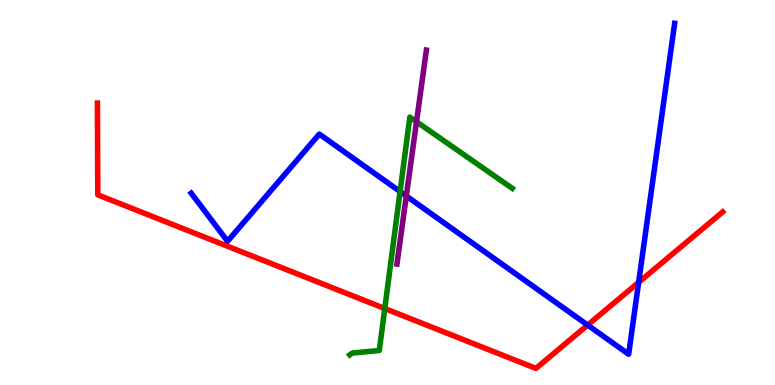[{'lines': ['blue', 'red'], 'intersections': [{'x': 7.58, 'y': 1.56}, {'x': 8.24, 'y': 2.67}]}, {'lines': ['green', 'red'], 'intersections': [{'x': 4.96, 'y': 1.99}]}, {'lines': ['purple', 'red'], 'intersections': []}, {'lines': ['blue', 'green'], 'intersections': [{'x': 5.16, 'y': 5.02}]}, {'lines': ['blue', 'purple'], 'intersections': [{'x': 5.24, 'y': 4.91}]}, {'lines': ['green', 'purple'], 'intersections': [{'x': 5.37, 'y': 6.84}]}]